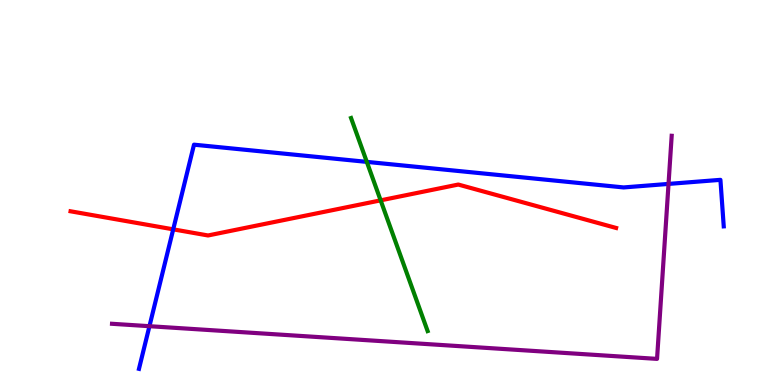[{'lines': ['blue', 'red'], 'intersections': [{'x': 2.24, 'y': 4.04}]}, {'lines': ['green', 'red'], 'intersections': [{'x': 4.91, 'y': 4.8}]}, {'lines': ['purple', 'red'], 'intersections': []}, {'lines': ['blue', 'green'], 'intersections': [{'x': 4.73, 'y': 5.8}]}, {'lines': ['blue', 'purple'], 'intersections': [{'x': 1.93, 'y': 1.53}, {'x': 8.63, 'y': 5.22}]}, {'lines': ['green', 'purple'], 'intersections': []}]